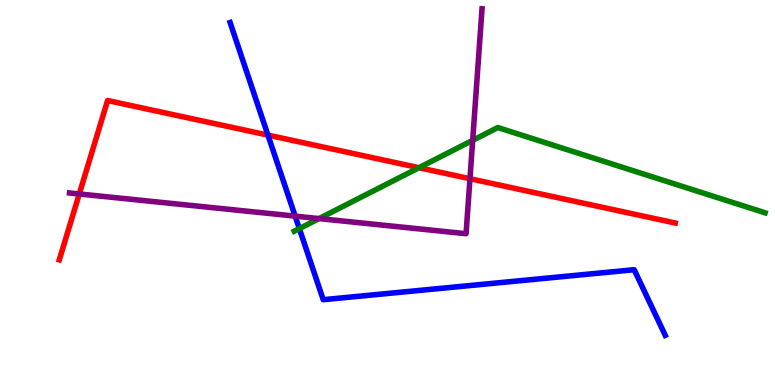[{'lines': ['blue', 'red'], 'intersections': [{'x': 3.46, 'y': 6.49}]}, {'lines': ['green', 'red'], 'intersections': [{'x': 5.41, 'y': 5.64}]}, {'lines': ['purple', 'red'], 'intersections': [{'x': 1.02, 'y': 4.96}, {'x': 6.06, 'y': 5.36}]}, {'lines': ['blue', 'green'], 'intersections': [{'x': 3.86, 'y': 4.06}]}, {'lines': ['blue', 'purple'], 'intersections': [{'x': 3.81, 'y': 4.39}]}, {'lines': ['green', 'purple'], 'intersections': [{'x': 4.12, 'y': 4.32}, {'x': 6.1, 'y': 6.35}]}]